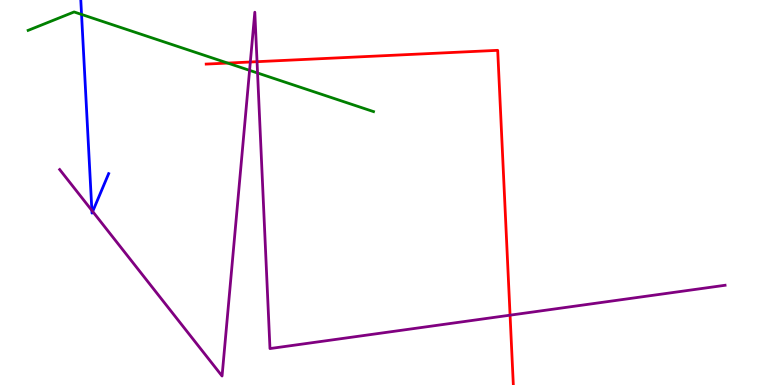[{'lines': ['blue', 'red'], 'intersections': []}, {'lines': ['green', 'red'], 'intersections': [{'x': 2.94, 'y': 8.36}]}, {'lines': ['purple', 'red'], 'intersections': [{'x': 3.23, 'y': 8.39}, {'x': 3.32, 'y': 8.4}, {'x': 6.58, 'y': 1.81}]}, {'lines': ['blue', 'green'], 'intersections': [{'x': 1.05, 'y': 9.63}]}, {'lines': ['blue', 'purple'], 'intersections': [{'x': 1.19, 'y': 4.53}, {'x': 1.2, 'y': 4.51}]}, {'lines': ['green', 'purple'], 'intersections': [{'x': 3.22, 'y': 8.17}, {'x': 3.32, 'y': 8.1}]}]